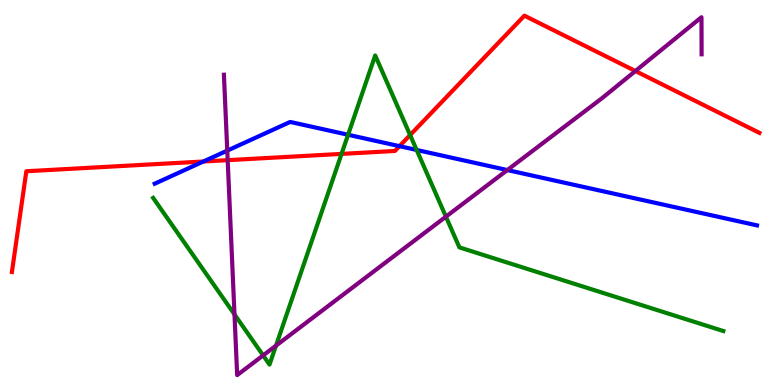[{'lines': ['blue', 'red'], 'intersections': [{'x': 2.62, 'y': 5.81}, {'x': 5.15, 'y': 6.2}]}, {'lines': ['green', 'red'], 'intersections': [{'x': 4.41, 'y': 6.0}, {'x': 5.29, 'y': 6.49}]}, {'lines': ['purple', 'red'], 'intersections': [{'x': 2.94, 'y': 5.84}, {'x': 8.2, 'y': 8.16}]}, {'lines': ['blue', 'green'], 'intersections': [{'x': 4.49, 'y': 6.5}, {'x': 5.38, 'y': 6.1}]}, {'lines': ['blue', 'purple'], 'intersections': [{'x': 2.93, 'y': 6.09}, {'x': 6.55, 'y': 5.58}]}, {'lines': ['green', 'purple'], 'intersections': [{'x': 3.03, 'y': 1.83}, {'x': 3.4, 'y': 0.769}, {'x': 3.56, 'y': 1.02}, {'x': 5.75, 'y': 4.37}]}]